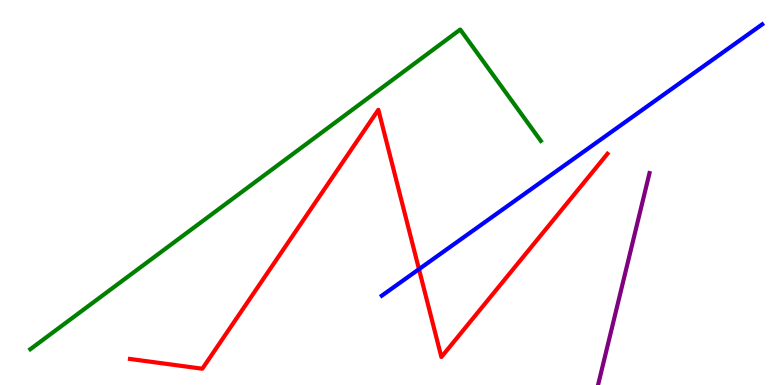[{'lines': ['blue', 'red'], 'intersections': [{'x': 5.41, 'y': 3.01}]}, {'lines': ['green', 'red'], 'intersections': []}, {'lines': ['purple', 'red'], 'intersections': []}, {'lines': ['blue', 'green'], 'intersections': []}, {'lines': ['blue', 'purple'], 'intersections': []}, {'lines': ['green', 'purple'], 'intersections': []}]